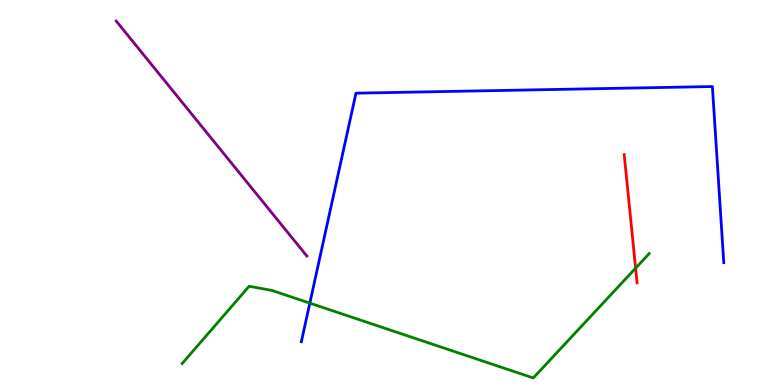[{'lines': ['blue', 'red'], 'intersections': []}, {'lines': ['green', 'red'], 'intersections': [{'x': 8.2, 'y': 3.03}]}, {'lines': ['purple', 'red'], 'intersections': []}, {'lines': ['blue', 'green'], 'intersections': [{'x': 4.0, 'y': 2.13}]}, {'lines': ['blue', 'purple'], 'intersections': []}, {'lines': ['green', 'purple'], 'intersections': []}]